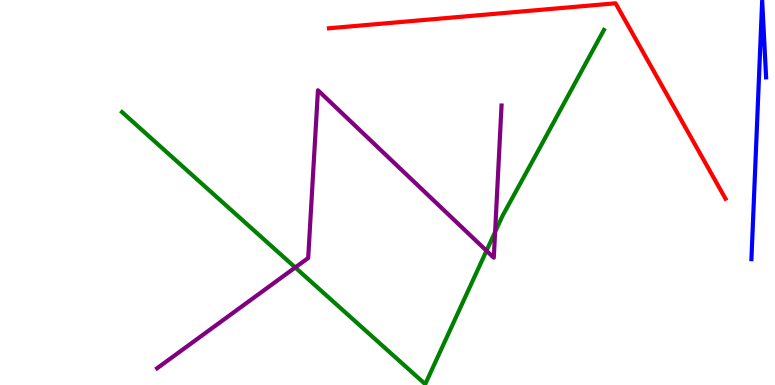[{'lines': ['blue', 'red'], 'intersections': []}, {'lines': ['green', 'red'], 'intersections': []}, {'lines': ['purple', 'red'], 'intersections': []}, {'lines': ['blue', 'green'], 'intersections': []}, {'lines': ['blue', 'purple'], 'intersections': []}, {'lines': ['green', 'purple'], 'intersections': [{'x': 3.81, 'y': 3.05}, {'x': 6.28, 'y': 3.49}, {'x': 6.39, 'y': 3.97}]}]